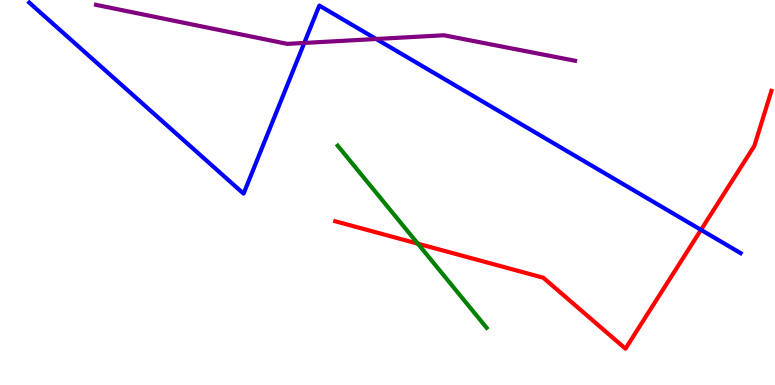[{'lines': ['blue', 'red'], 'intersections': [{'x': 9.05, 'y': 4.03}]}, {'lines': ['green', 'red'], 'intersections': [{'x': 5.39, 'y': 3.67}]}, {'lines': ['purple', 'red'], 'intersections': []}, {'lines': ['blue', 'green'], 'intersections': []}, {'lines': ['blue', 'purple'], 'intersections': [{'x': 3.93, 'y': 8.88}, {'x': 4.85, 'y': 8.99}]}, {'lines': ['green', 'purple'], 'intersections': []}]